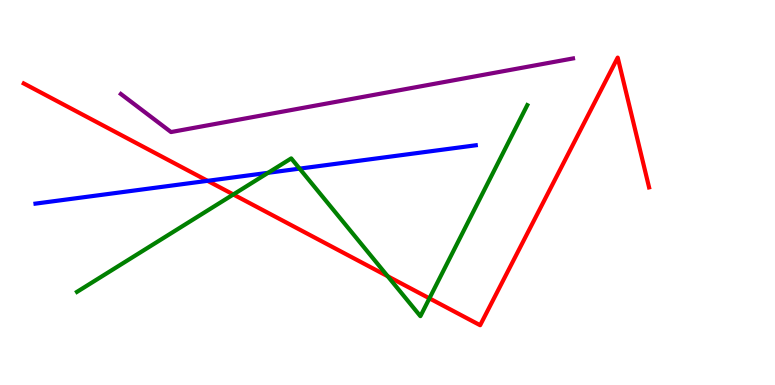[{'lines': ['blue', 'red'], 'intersections': [{'x': 2.68, 'y': 5.3}]}, {'lines': ['green', 'red'], 'intersections': [{'x': 3.01, 'y': 4.95}, {'x': 5.0, 'y': 2.82}, {'x': 5.54, 'y': 2.25}]}, {'lines': ['purple', 'red'], 'intersections': []}, {'lines': ['blue', 'green'], 'intersections': [{'x': 3.46, 'y': 5.51}, {'x': 3.87, 'y': 5.62}]}, {'lines': ['blue', 'purple'], 'intersections': []}, {'lines': ['green', 'purple'], 'intersections': []}]